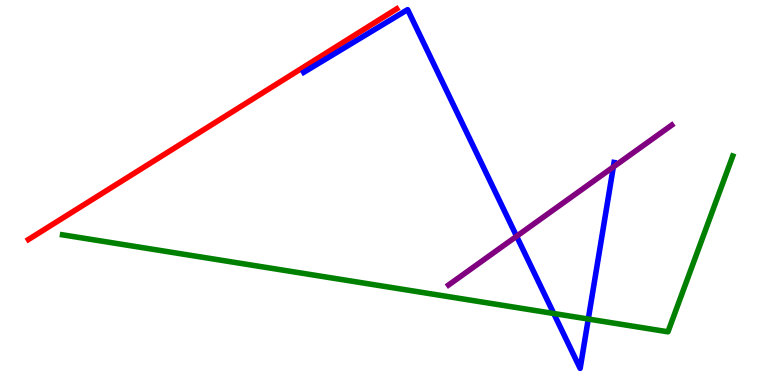[{'lines': ['blue', 'red'], 'intersections': []}, {'lines': ['green', 'red'], 'intersections': []}, {'lines': ['purple', 'red'], 'intersections': []}, {'lines': ['blue', 'green'], 'intersections': [{'x': 7.15, 'y': 1.86}, {'x': 7.59, 'y': 1.71}]}, {'lines': ['blue', 'purple'], 'intersections': [{'x': 6.67, 'y': 3.86}, {'x': 7.91, 'y': 5.66}]}, {'lines': ['green', 'purple'], 'intersections': []}]